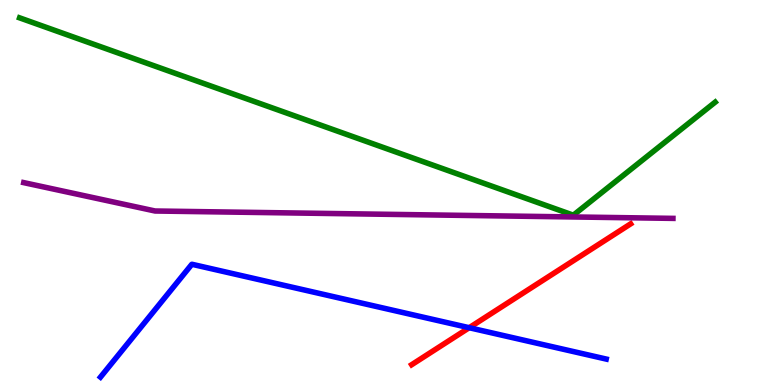[{'lines': ['blue', 'red'], 'intersections': [{'x': 6.05, 'y': 1.49}]}, {'lines': ['green', 'red'], 'intersections': []}, {'lines': ['purple', 'red'], 'intersections': []}, {'lines': ['blue', 'green'], 'intersections': []}, {'lines': ['blue', 'purple'], 'intersections': []}, {'lines': ['green', 'purple'], 'intersections': []}]